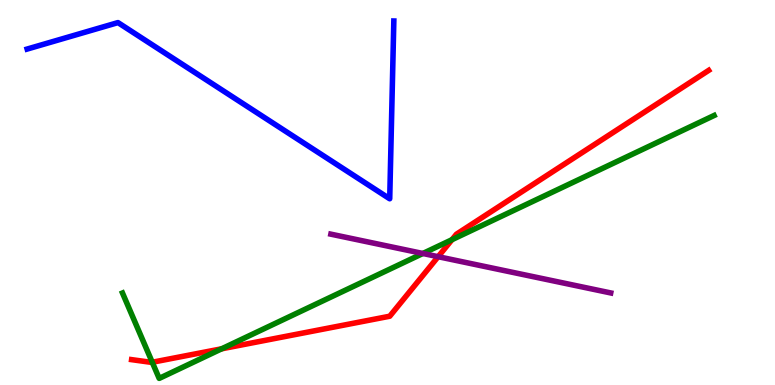[{'lines': ['blue', 'red'], 'intersections': []}, {'lines': ['green', 'red'], 'intersections': [{'x': 1.96, 'y': 0.591}, {'x': 2.86, 'y': 0.94}, {'x': 5.83, 'y': 3.77}]}, {'lines': ['purple', 'red'], 'intersections': [{'x': 5.65, 'y': 3.33}]}, {'lines': ['blue', 'green'], 'intersections': []}, {'lines': ['blue', 'purple'], 'intersections': []}, {'lines': ['green', 'purple'], 'intersections': [{'x': 5.46, 'y': 3.42}]}]